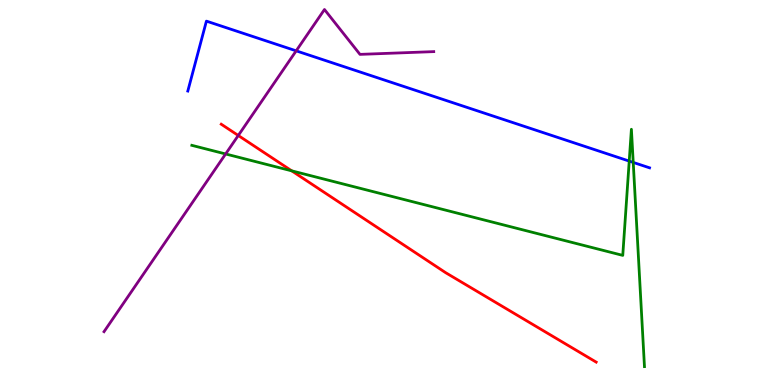[{'lines': ['blue', 'red'], 'intersections': []}, {'lines': ['green', 'red'], 'intersections': [{'x': 3.76, 'y': 5.56}]}, {'lines': ['purple', 'red'], 'intersections': [{'x': 3.07, 'y': 6.48}]}, {'lines': ['blue', 'green'], 'intersections': [{'x': 8.12, 'y': 5.82}, {'x': 8.17, 'y': 5.78}]}, {'lines': ['blue', 'purple'], 'intersections': [{'x': 3.82, 'y': 8.68}]}, {'lines': ['green', 'purple'], 'intersections': [{'x': 2.91, 'y': 6.0}]}]